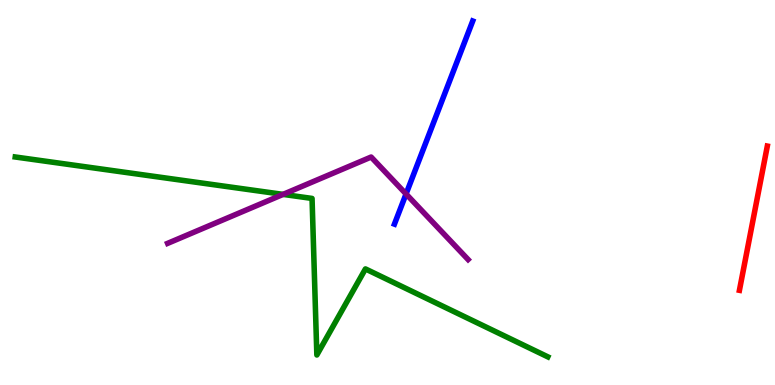[{'lines': ['blue', 'red'], 'intersections': []}, {'lines': ['green', 'red'], 'intersections': []}, {'lines': ['purple', 'red'], 'intersections': []}, {'lines': ['blue', 'green'], 'intersections': []}, {'lines': ['blue', 'purple'], 'intersections': [{'x': 5.24, 'y': 4.96}]}, {'lines': ['green', 'purple'], 'intersections': [{'x': 3.65, 'y': 4.95}]}]